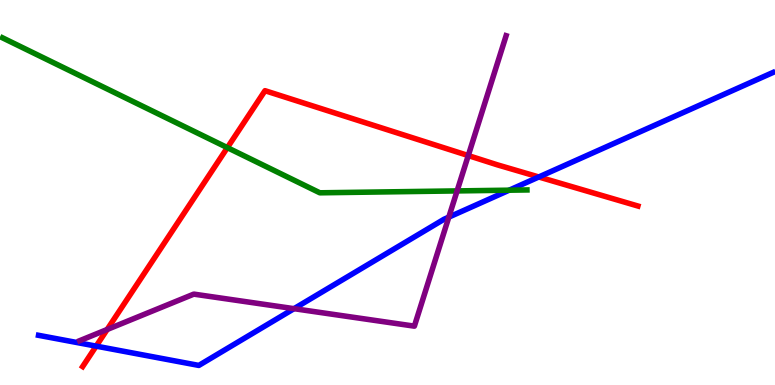[{'lines': ['blue', 'red'], 'intersections': [{'x': 1.24, 'y': 1.01}, {'x': 6.95, 'y': 5.4}]}, {'lines': ['green', 'red'], 'intersections': [{'x': 2.93, 'y': 6.17}]}, {'lines': ['purple', 'red'], 'intersections': [{'x': 1.38, 'y': 1.44}, {'x': 6.04, 'y': 5.96}]}, {'lines': ['blue', 'green'], 'intersections': [{'x': 6.57, 'y': 5.06}]}, {'lines': ['blue', 'purple'], 'intersections': [{'x': 3.79, 'y': 1.98}, {'x': 5.79, 'y': 4.36}]}, {'lines': ['green', 'purple'], 'intersections': [{'x': 5.9, 'y': 5.04}]}]